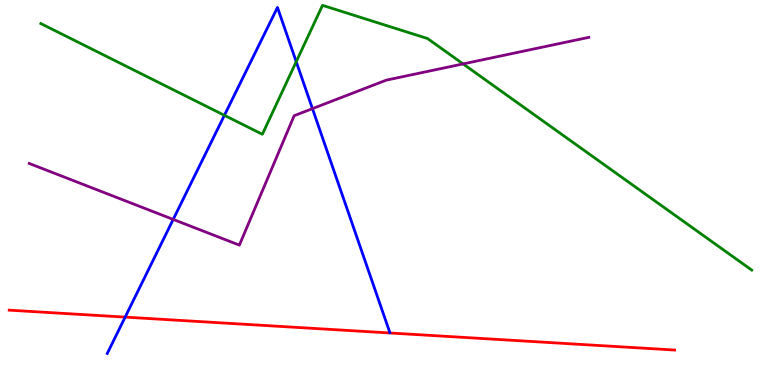[{'lines': ['blue', 'red'], 'intersections': [{'x': 1.61, 'y': 1.76}]}, {'lines': ['green', 'red'], 'intersections': []}, {'lines': ['purple', 'red'], 'intersections': []}, {'lines': ['blue', 'green'], 'intersections': [{'x': 2.9, 'y': 7.0}, {'x': 3.82, 'y': 8.4}]}, {'lines': ['blue', 'purple'], 'intersections': [{'x': 2.23, 'y': 4.3}, {'x': 4.03, 'y': 7.18}]}, {'lines': ['green', 'purple'], 'intersections': [{'x': 5.98, 'y': 8.34}]}]